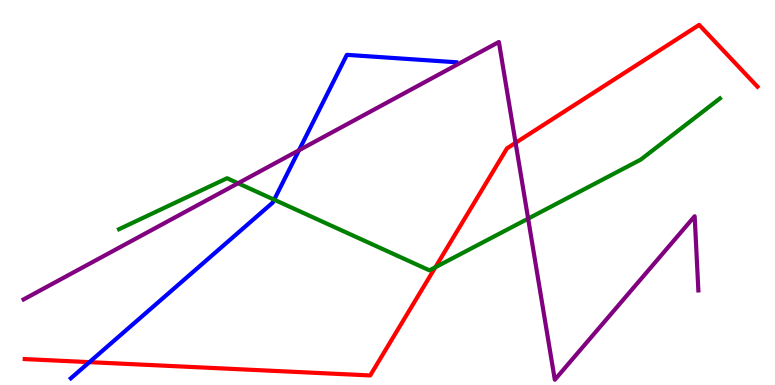[{'lines': ['blue', 'red'], 'intersections': [{'x': 1.15, 'y': 0.594}]}, {'lines': ['green', 'red'], 'intersections': [{'x': 5.62, 'y': 3.06}]}, {'lines': ['purple', 'red'], 'intersections': [{'x': 6.65, 'y': 6.29}]}, {'lines': ['blue', 'green'], 'intersections': [{'x': 3.54, 'y': 4.81}]}, {'lines': ['blue', 'purple'], 'intersections': [{'x': 3.86, 'y': 6.1}]}, {'lines': ['green', 'purple'], 'intersections': [{'x': 3.07, 'y': 5.24}, {'x': 6.81, 'y': 4.32}]}]